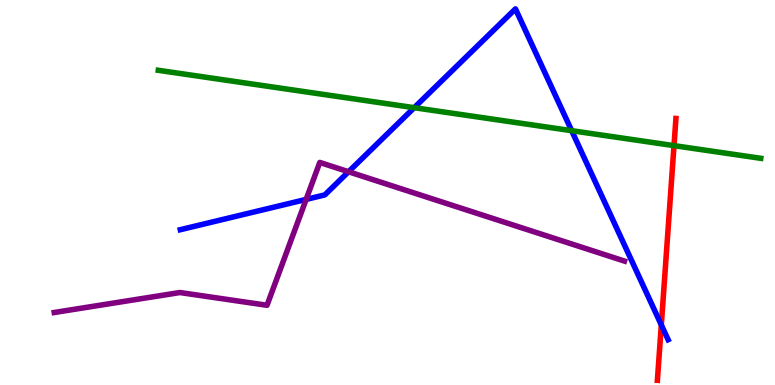[{'lines': ['blue', 'red'], 'intersections': [{'x': 8.53, 'y': 1.56}]}, {'lines': ['green', 'red'], 'intersections': [{'x': 8.7, 'y': 6.22}]}, {'lines': ['purple', 'red'], 'intersections': []}, {'lines': ['blue', 'green'], 'intersections': [{'x': 5.34, 'y': 7.2}, {'x': 7.38, 'y': 6.61}]}, {'lines': ['blue', 'purple'], 'intersections': [{'x': 3.95, 'y': 4.82}, {'x': 4.5, 'y': 5.54}]}, {'lines': ['green', 'purple'], 'intersections': []}]